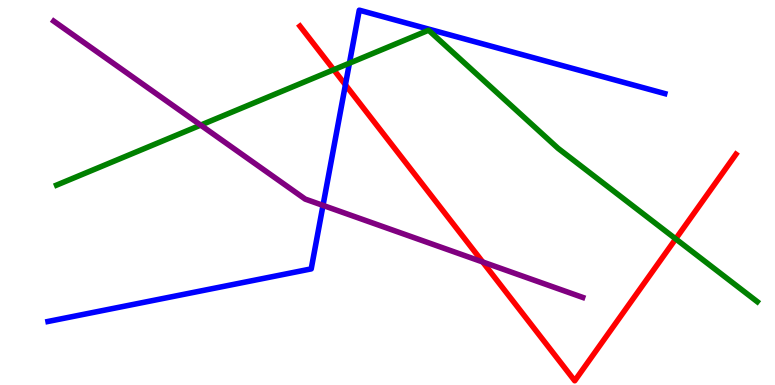[{'lines': ['blue', 'red'], 'intersections': [{'x': 4.46, 'y': 7.8}]}, {'lines': ['green', 'red'], 'intersections': [{'x': 4.31, 'y': 8.19}, {'x': 8.72, 'y': 3.79}]}, {'lines': ['purple', 'red'], 'intersections': [{'x': 6.23, 'y': 3.2}]}, {'lines': ['blue', 'green'], 'intersections': [{'x': 4.51, 'y': 8.36}]}, {'lines': ['blue', 'purple'], 'intersections': [{'x': 4.17, 'y': 4.66}]}, {'lines': ['green', 'purple'], 'intersections': [{'x': 2.59, 'y': 6.75}]}]